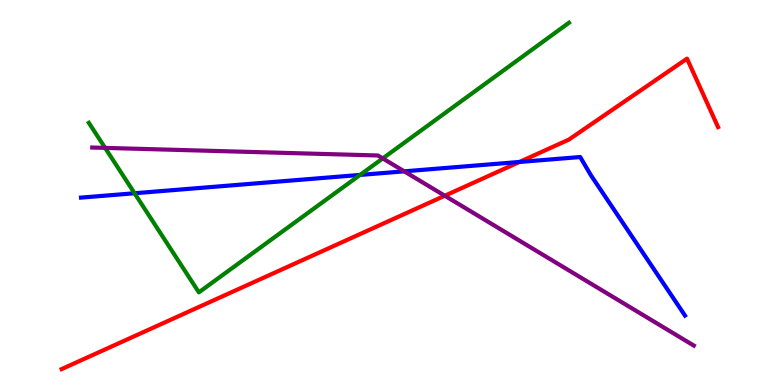[{'lines': ['blue', 'red'], 'intersections': [{'x': 6.7, 'y': 5.79}]}, {'lines': ['green', 'red'], 'intersections': []}, {'lines': ['purple', 'red'], 'intersections': [{'x': 5.74, 'y': 4.92}]}, {'lines': ['blue', 'green'], 'intersections': [{'x': 1.74, 'y': 4.98}, {'x': 4.65, 'y': 5.46}]}, {'lines': ['blue', 'purple'], 'intersections': [{'x': 5.22, 'y': 5.55}]}, {'lines': ['green', 'purple'], 'intersections': [{'x': 1.36, 'y': 6.16}, {'x': 4.94, 'y': 5.89}]}]